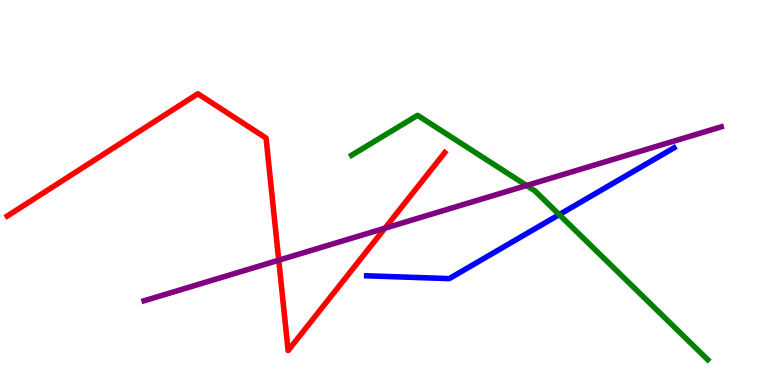[{'lines': ['blue', 'red'], 'intersections': []}, {'lines': ['green', 'red'], 'intersections': []}, {'lines': ['purple', 'red'], 'intersections': [{'x': 3.6, 'y': 3.24}, {'x': 4.97, 'y': 4.07}]}, {'lines': ['blue', 'green'], 'intersections': [{'x': 7.22, 'y': 4.43}]}, {'lines': ['blue', 'purple'], 'intersections': []}, {'lines': ['green', 'purple'], 'intersections': [{'x': 6.79, 'y': 5.18}]}]